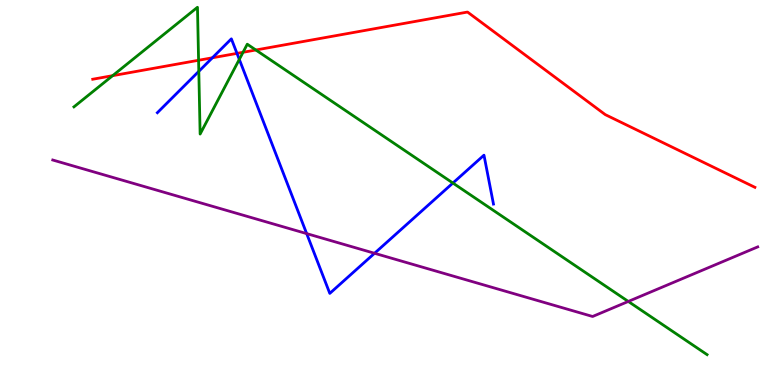[{'lines': ['blue', 'red'], 'intersections': [{'x': 2.74, 'y': 8.5}, {'x': 3.06, 'y': 8.61}]}, {'lines': ['green', 'red'], 'intersections': [{'x': 1.45, 'y': 8.03}, {'x': 2.56, 'y': 8.43}, {'x': 3.14, 'y': 8.64}, {'x': 3.3, 'y': 8.7}]}, {'lines': ['purple', 'red'], 'intersections': []}, {'lines': ['blue', 'green'], 'intersections': [{'x': 2.57, 'y': 8.15}, {'x': 3.09, 'y': 8.46}, {'x': 5.84, 'y': 5.25}]}, {'lines': ['blue', 'purple'], 'intersections': [{'x': 3.96, 'y': 3.93}, {'x': 4.83, 'y': 3.42}]}, {'lines': ['green', 'purple'], 'intersections': [{'x': 8.11, 'y': 2.17}]}]